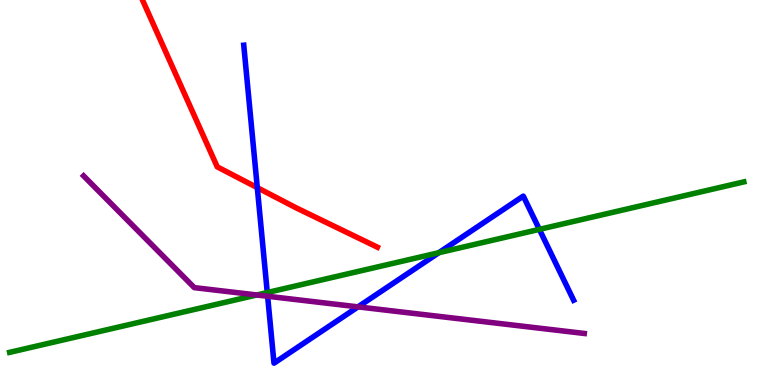[{'lines': ['blue', 'red'], 'intersections': [{'x': 3.32, 'y': 5.13}]}, {'lines': ['green', 'red'], 'intersections': []}, {'lines': ['purple', 'red'], 'intersections': []}, {'lines': ['blue', 'green'], 'intersections': [{'x': 3.45, 'y': 2.4}, {'x': 5.66, 'y': 3.44}, {'x': 6.96, 'y': 4.04}]}, {'lines': ['blue', 'purple'], 'intersections': [{'x': 3.45, 'y': 2.31}, {'x': 4.62, 'y': 2.03}]}, {'lines': ['green', 'purple'], 'intersections': [{'x': 3.31, 'y': 2.34}]}]